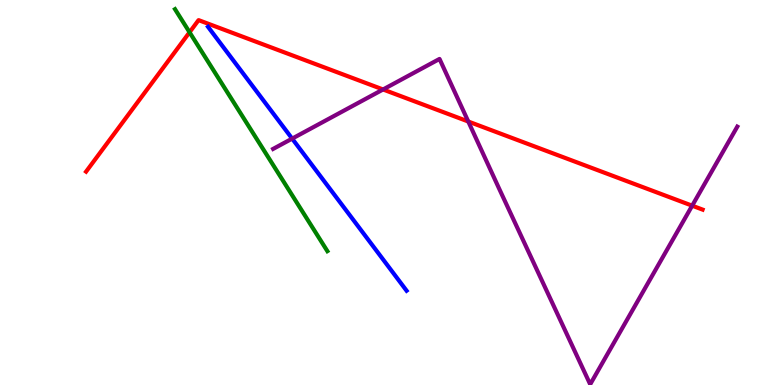[{'lines': ['blue', 'red'], 'intersections': []}, {'lines': ['green', 'red'], 'intersections': [{'x': 2.45, 'y': 9.16}]}, {'lines': ['purple', 'red'], 'intersections': [{'x': 4.94, 'y': 7.68}, {'x': 6.04, 'y': 6.84}, {'x': 8.93, 'y': 4.66}]}, {'lines': ['blue', 'green'], 'intersections': []}, {'lines': ['blue', 'purple'], 'intersections': [{'x': 3.77, 'y': 6.4}]}, {'lines': ['green', 'purple'], 'intersections': []}]